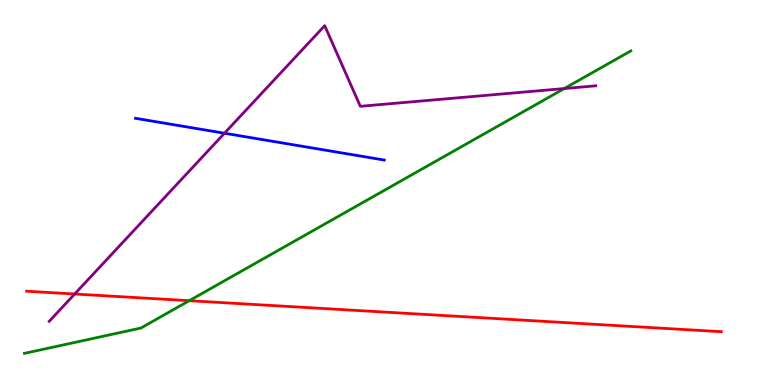[{'lines': ['blue', 'red'], 'intersections': []}, {'lines': ['green', 'red'], 'intersections': [{'x': 2.44, 'y': 2.19}]}, {'lines': ['purple', 'red'], 'intersections': [{'x': 0.963, 'y': 2.36}]}, {'lines': ['blue', 'green'], 'intersections': []}, {'lines': ['blue', 'purple'], 'intersections': [{'x': 2.9, 'y': 6.54}]}, {'lines': ['green', 'purple'], 'intersections': [{'x': 7.28, 'y': 7.7}]}]